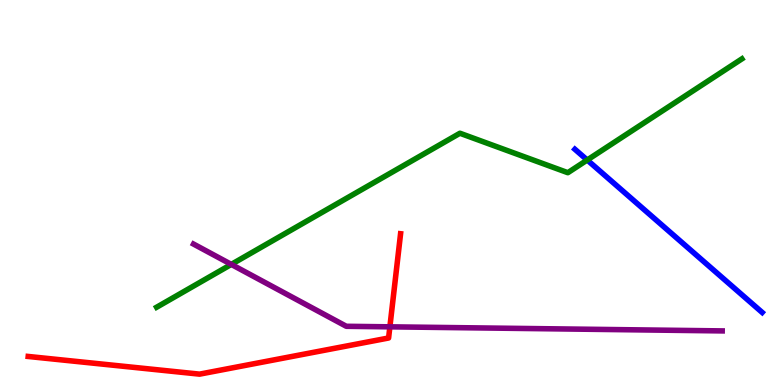[{'lines': ['blue', 'red'], 'intersections': []}, {'lines': ['green', 'red'], 'intersections': []}, {'lines': ['purple', 'red'], 'intersections': [{'x': 5.03, 'y': 1.51}]}, {'lines': ['blue', 'green'], 'intersections': [{'x': 7.58, 'y': 5.84}]}, {'lines': ['blue', 'purple'], 'intersections': []}, {'lines': ['green', 'purple'], 'intersections': [{'x': 2.98, 'y': 3.13}]}]